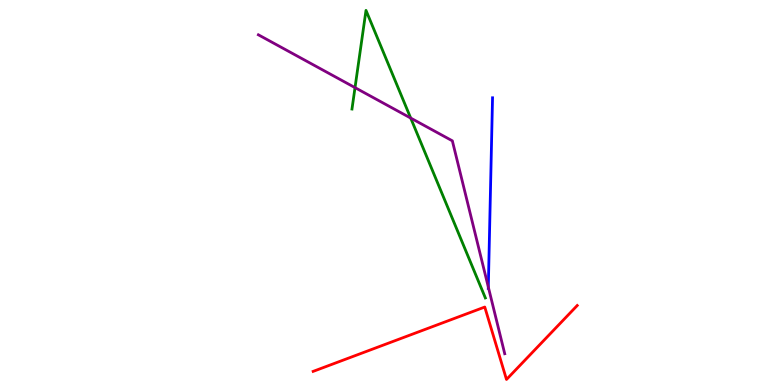[{'lines': ['blue', 'red'], 'intersections': []}, {'lines': ['green', 'red'], 'intersections': []}, {'lines': ['purple', 'red'], 'intersections': []}, {'lines': ['blue', 'green'], 'intersections': []}, {'lines': ['blue', 'purple'], 'intersections': [{'x': 6.3, 'y': 2.55}]}, {'lines': ['green', 'purple'], 'intersections': [{'x': 4.58, 'y': 7.72}, {'x': 5.3, 'y': 6.93}]}]